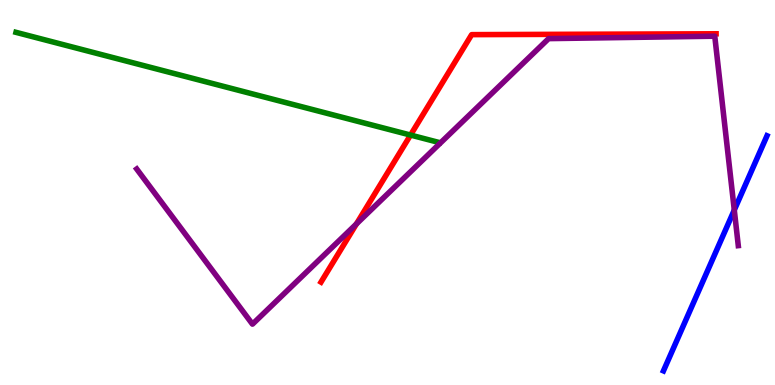[{'lines': ['blue', 'red'], 'intersections': []}, {'lines': ['green', 'red'], 'intersections': [{'x': 5.3, 'y': 6.49}]}, {'lines': ['purple', 'red'], 'intersections': [{'x': 4.6, 'y': 4.18}]}, {'lines': ['blue', 'green'], 'intersections': []}, {'lines': ['blue', 'purple'], 'intersections': [{'x': 9.47, 'y': 4.54}]}, {'lines': ['green', 'purple'], 'intersections': []}]